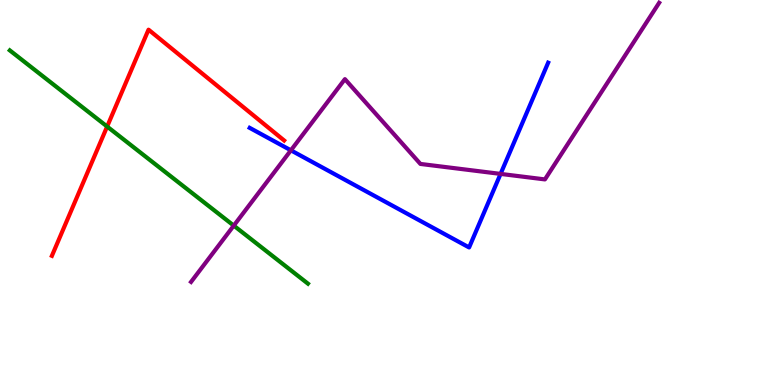[{'lines': ['blue', 'red'], 'intersections': []}, {'lines': ['green', 'red'], 'intersections': [{'x': 1.38, 'y': 6.71}]}, {'lines': ['purple', 'red'], 'intersections': []}, {'lines': ['blue', 'green'], 'intersections': []}, {'lines': ['blue', 'purple'], 'intersections': [{'x': 3.75, 'y': 6.1}, {'x': 6.46, 'y': 5.48}]}, {'lines': ['green', 'purple'], 'intersections': [{'x': 3.02, 'y': 4.14}]}]